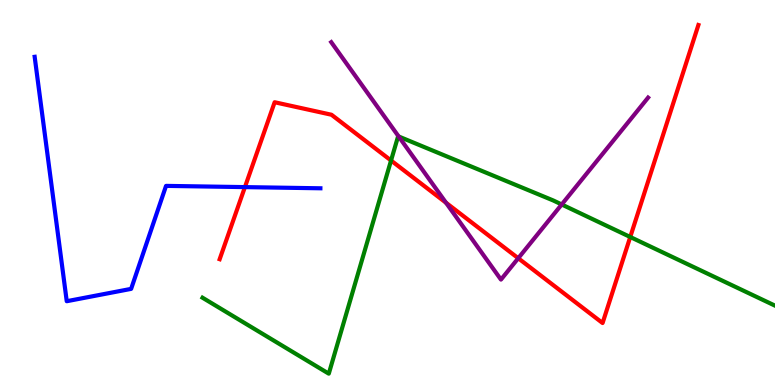[{'lines': ['blue', 'red'], 'intersections': [{'x': 3.16, 'y': 5.14}]}, {'lines': ['green', 'red'], 'intersections': [{'x': 5.05, 'y': 5.83}, {'x': 8.13, 'y': 3.84}]}, {'lines': ['purple', 'red'], 'intersections': [{'x': 5.76, 'y': 4.73}, {'x': 6.69, 'y': 3.29}]}, {'lines': ['blue', 'green'], 'intersections': []}, {'lines': ['blue', 'purple'], 'intersections': []}, {'lines': ['green', 'purple'], 'intersections': [{'x': 5.14, 'y': 6.46}, {'x': 7.25, 'y': 4.69}]}]